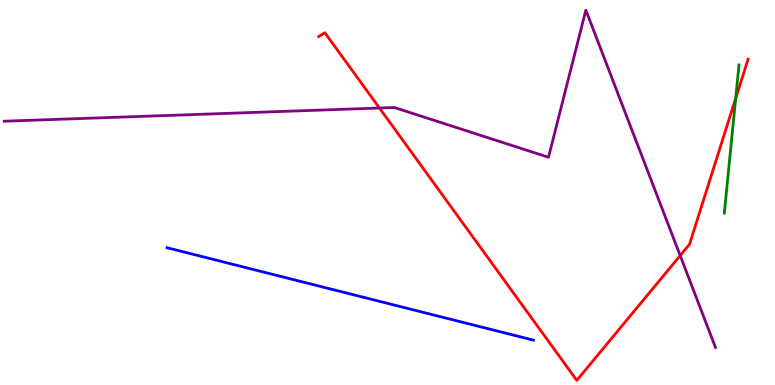[{'lines': ['blue', 'red'], 'intersections': []}, {'lines': ['green', 'red'], 'intersections': [{'x': 9.49, 'y': 7.44}]}, {'lines': ['purple', 'red'], 'intersections': [{'x': 4.9, 'y': 7.19}, {'x': 8.78, 'y': 3.36}]}, {'lines': ['blue', 'green'], 'intersections': []}, {'lines': ['blue', 'purple'], 'intersections': []}, {'lines': ['green', 'purple'], 'intersections': []}]